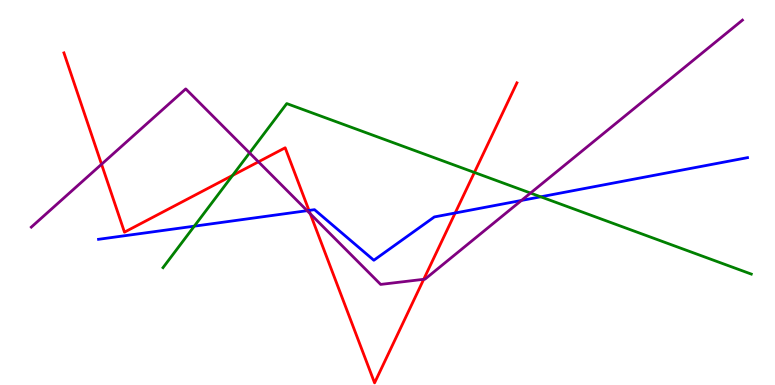[{'lines': ['blue', 'red'], 'intersections': [{'x': 3.99, 'y': 4.53}, {'x': 5.87, 'y': 4.47}]}, {'lines': ['green', 'red'], 'intersections': [{'x': 3.0, 'y': 5.44}, {'x': 6.12, 'y': 5.52}]}, {'lines': ['purple', 'red'], 'intersections': [{'x': 1.31, 'y': 5.73}, {'x': 3.33, 'y': 5.8}, {'x': 4.0, 'y': 4.45}, {'x': 5.47, 'y': 2.75}]}, {'lines': ['blue', 'green'], 'intersections': [{'x': 2.51, 'y': 4.13}, {'x': 6.98, 'y': 4.89}]}, {'lines': ['blue', 'purple'], 'intersections': [{'x': 3.96, 'y': 4.53}, {'x': 6.73, 'y': 4.79}]}, {'lines': ['green', 'purple'], 'intersections': [{'x': 3.22, 'y': 6.03}, {'x': 6.85, 'y': 4.99}]}]